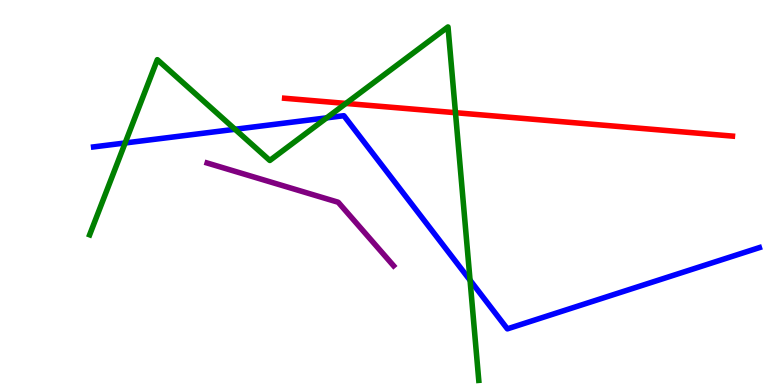[{'lines': ['blue', 'red'], 'intersections': []}, {'lines': ['green', 'red'], 'intersections': [{'x': 4.46, 'y': 7.31}, {'x': 5.88, 'y': 7.07}]}, {'lines': ['purple', 'red'], 'intersections': []}, {'lines': ['blue', 'green'], 'intersections': [{'x': 1.61, 'y': 6.29}, {'x': 3.03, 'y': 6.64}, {'x': 4.21, 'y': 6.94}, {'x': 6.07, 'y': 2.72}]}, {'lines': ['blue', 'purple'], 'intersections': []}, {'lines': ['green', 'purple'], 'intersections': []}]